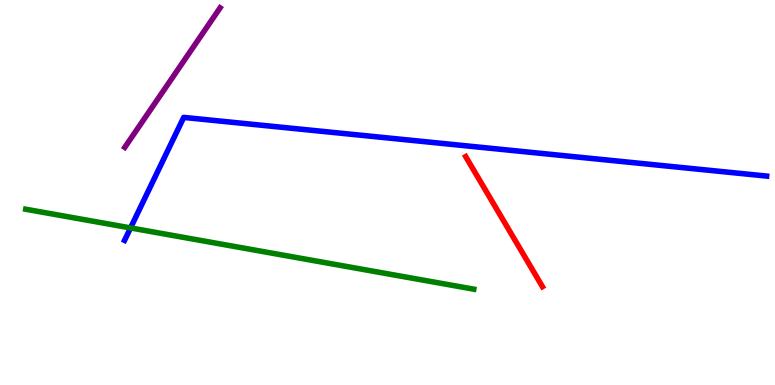[{'lines': ['blue', 'red'], 'intersections': []}, {'lines': ['green', 'red'], 'intersections': []}, {'lines': ['purple', 'red'], 'intersections': []}, {'lines': ['blue', 'green'], 'intersections': [{'x': 1.68, 'y': 4.08}]}, {'lines': ['blue', 'purple'], 'intersections': []}, {'lines': ['green', 'purple'], 'intersections': []}]